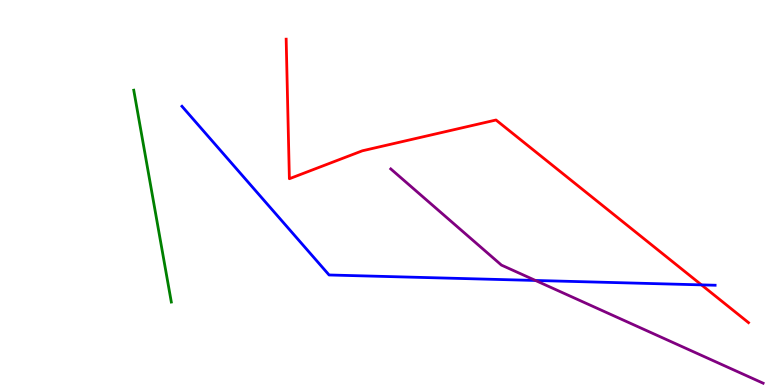[{'lines': ['blue', 'red'], 'intersections': [{'x': 9.05, 'y': 2.6}]}, {'lines': ['green', 'red'], 'intersections': []}, {'lines': ['purple', 'red'], 'intersections': []}, {'lines': ['blue', 'green'], 'intersections': []}, {'lines': ['blue', 'purple'], 'intersections': [{'x': 6.91, 'y': 2.72}]}, {'lines': ['green', 'purple'], 'intersections': []}]